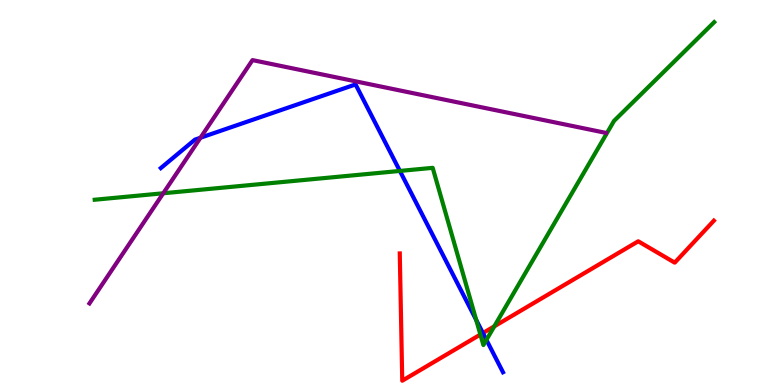[{'lines': ['blue', 'red'], 'intersections': [{'x': 6.23, 'y': 1.35}]}, {'lines': ['green', 'red'], 'intersections': [{'x': 6.2, 'y': 1.31}, {'x': 6.38, 'y': 1.52}]}, {'lines': ['purple', 'red'], 'intersections': []}, {'lines': ['blue', 'green'], 'intersections': [{'x': 5.16, 'y': 5.56}, {'x': 6.14, 'y': 1.69}, {'x': 6.28, 'y': 1.17}]}, {'lines': ['blue', 'purple'], 'intersections': [{'x': 2.59, 'y': 6.42}]}, {'lines': ['green', 'purple'], 'intersections': [{'x': 2.11, 'y': 4.98}]}]